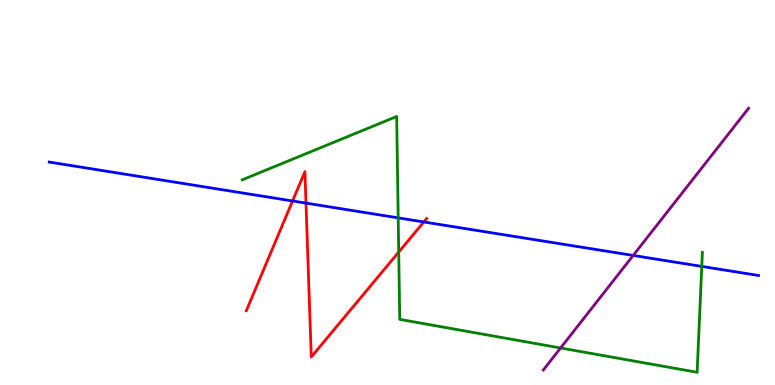[{'lines': ['blue', 'red'], 'intersections': [{'x': 3.77, 'y': 4.78}, {'x': 3.95, 'y': 4.72}, {'x': 5.47, 'y': 4.23}]}, {'lines': ['green', 'red'], 'intersections': [{'x': 5.14, 'y': 3.45}]}, {'lines': ['purple', 'red'], 'intersections': []}, {'lines': ['blue', 'green'], 'intersections': [{'x': 5.14, 'y': 4.34}, {'x': 9.06, 'y': 3.08}]}, {'lines': ['blue', 'purple'], 'intersections': [{'x': 8.17, 'y': 3.37}]}, {'lines': ['green', 'purple'], 'intersections': [{'x': 7.23, 'y': 0.961}]}]